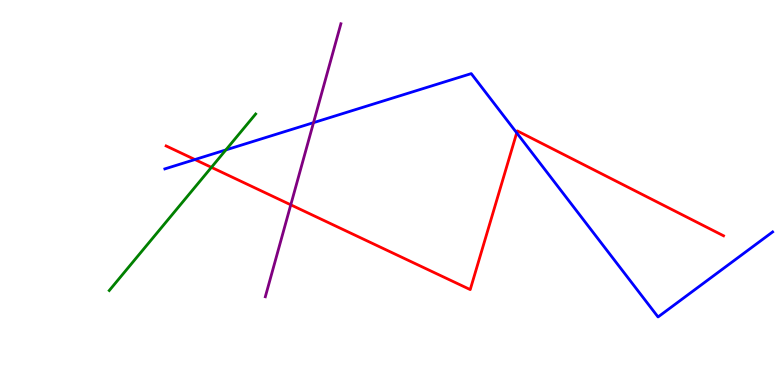[{'lines': ['blue', 'red'], 'intersections': [{'x': 2.52, 'y': 5.86}, {'x': 6.67, 'y': 6.55}]}, {'lines': ['green', 'red'], 'intersections': [{'x': 2.73, 'y': 5.65}]}, {'lines': ['purple', 'red'], 'intersections': [{'x': 3.75, 'y': 4.68}]}, {'lines': ['blue', 'green'], 'intersections': [{'x': 2.91, 'y': 6.11}]}, {'lines': ['blue', 'purple'], 'intersections': [{'x': 4.05, 'y': 6.81}]}, {'lines': ['green', 'purple'], 'intersections': []}]